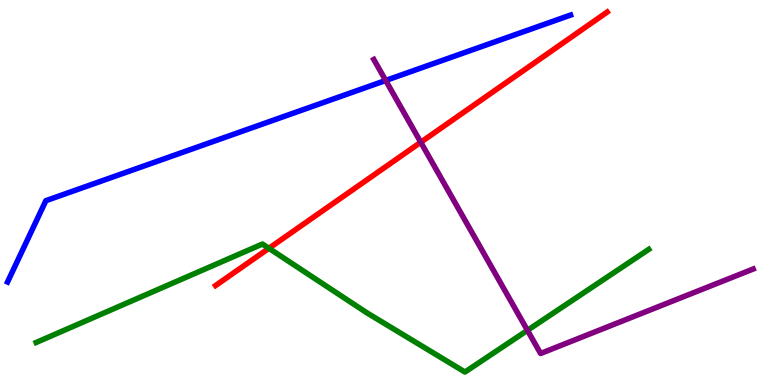[{'lines': ['blue', 'red'], 'intersections': []}, {'lines': ['green', 'red'], 'intersections': [{'x': 3.47, 'y': 3.55}]}, {'lines': ['purple', 'red'], 'intersections': [{'x': 5.43, 'y': 6.3}]}, {'lines': ['blue', 'green'], 'intersections': []}, {'lines': ['blue', 'purple'], 'intersections': [{'x': 4.98, 'y': 7.91}]}, {'lines': ['green', 'purple'], 'intersections': [{'x': 6.81, 'y': 1.42}]}]